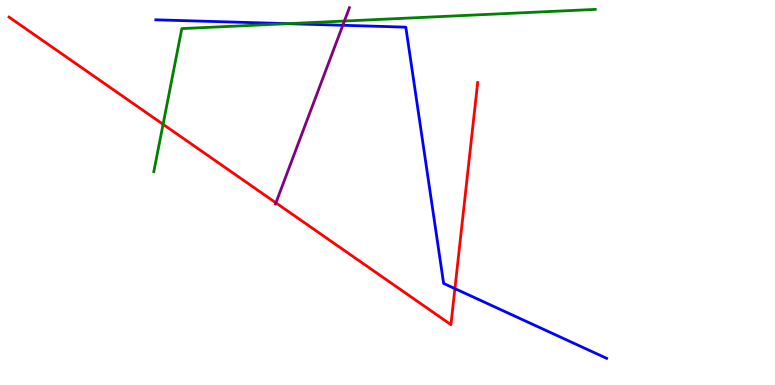[{'lines': ['blue', 'red'], 'intersections': [{'x': 5.87, 'y': 2.5}]}, {'lines': ['green', 'red'], 'intersections': [{'x': 2.1, 'y': 6.77}]}, {'lines': ['purple', 'red'], 'intersections': [{'x': 3.56, 'y': 4.73}]}, {'lines': ['blue', 'green'], 'intersections': [{'x': 3.71, 'y': 9.39}]}, {'lines': ['blue', 'purple'], 'intersections': [{'x': 4.42, 'y': 9.34}]}, {'lines': ['green', 'purple'], 'intersections': [{'x': 4.44, 'y': 9.45}]}]